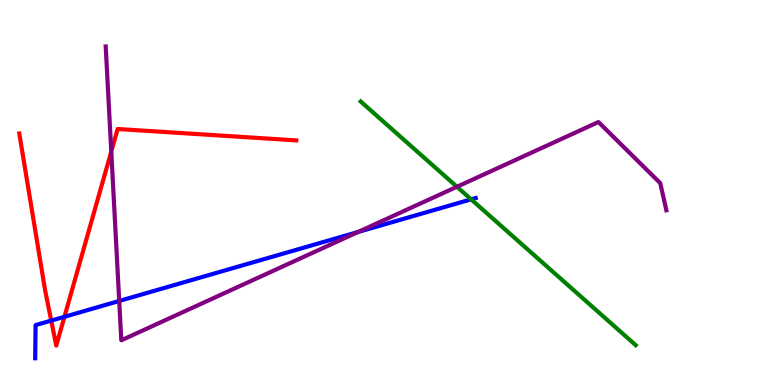[{'lines': ['blue', 'red'], 'intersections': [{'x': 0.661, 'y': 1.67}, {'x': 0.832, 'y': 1.77}]}, {'lines': ['green', 'red'], 'intersections': []}, {'lines': ['purple', 'red'], 'intersections': [{'x': 1.44, 'y': 6.06}]}, {'lines': ['blue', 'green'], 'intersections': [{'x': 6.08, 'y': 4.82}]}, {'lines': ['blue', 'purple'], 'intersections': [{'x': 1.54, 'y': 2.18}, {'x': 4.62, 'y': 3.97}]}, {'lines': ['green', 'purple'], 'intersections': [{'x': 5.9, 'y': 5.15}]}]